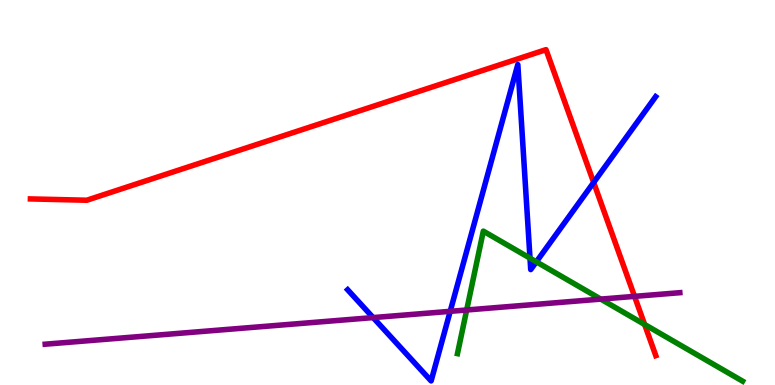[{'lines': ['blue', 'red'], 'intersections': [{'x': 7.66, 'y': 5.26}]}, {'lines': ['green', 'red'], 'intersections': [{'x': 8.32, 'y': 1.57}]}, {'lines': ['purple', 'red'], 'intersections': [{'x': 8.19, 'y': 2.3}]}, {'lines': ['blue', 'green'], 'intersections': [{'x': 6.84, 'y': 3.29}, {'x': 6.92, 'y': 3.2}]}, {'lines': ['blue', 'purple'], 'intersections': [{'x': 4.81, 'y': 1.75}, {'x': 5.81, 'y': 1.91}]}, {'lines': ['green', 'purple'], 'intersections': [{'x': 6.02, 'y': 1.95}, {'x': 7.75, 'y': 2.23}]}]